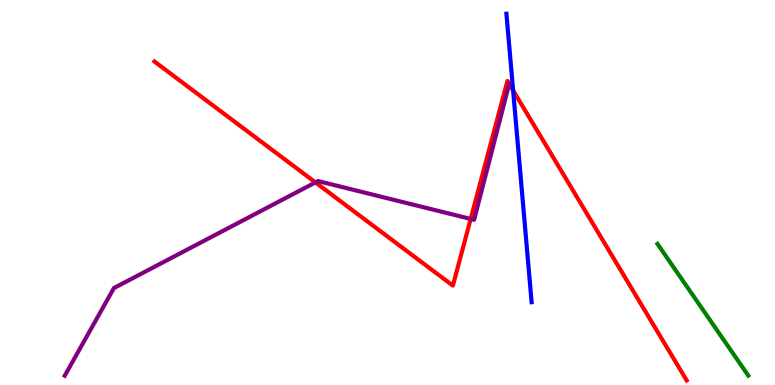[{'lines': ['blue', 'red'], 'intersections': [{'x': 6.62, 'y': 7.65}]}, {'lines': ['green', 'red'], 'intersections': []}, {'lines': ['purple', 'red'], 'intersections': [{'x': 4.07, 'y': 5.26}, {'x': 6.07, 'y': 4.31}, {'x': 6.57, 'y': 7.82}]}, {'lines': ['blue', 'green'], 'intersections': []}, {'lines': ['blue', 'purple'], 'intersections': []}, {'lines': ['green', 'purple'], 'intersections': []}]